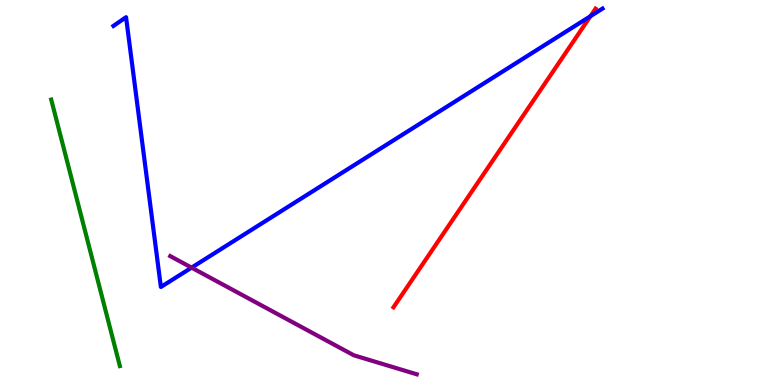[{'lines': ['blue', 'red'], 'intersections': [{'x': 7.62, 'y': 9.58}]}, {'lines': ['green', 'red'], 'intersections': []}, {'lines': ['purple', 'red'], 'intersections': []}, {'lines': ['blue', 'green'], 'intersections': []}, {'lines': ['blue', 'purple'], 'intersections': [{'x': 2.47, 'y': 3.05}]}, {'lines': ['green', 'purple'], 'intersections': []}]